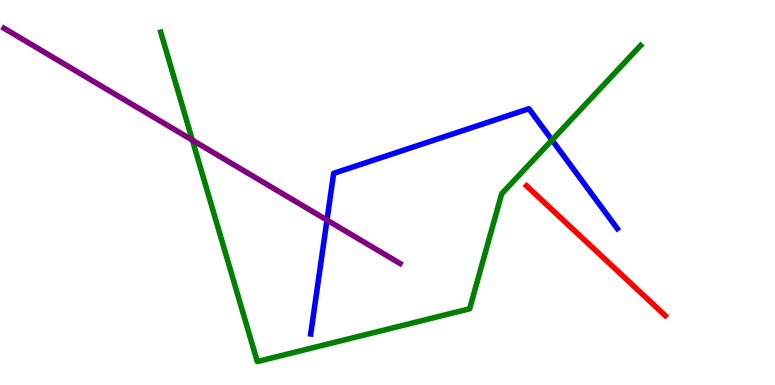[{'lines': ['blue', 'red'], 'intersections': []}, {'lines': ['green', 'red'], 'intersections': []}, {'lines': ['purple', 'red'], 'intersections': []}, {'lines': ['blue', 'green'], 'intersections': [{'x': 7.12, 'y': 6.36}]}, {'lines': ['blue', 'purple'], 'intersections': [{'x': 4.22, 'y': 4.28}]}, {'lines': ['green', 'purple'], 'intersections': [{'x': 2.48, 'y': 6.36}]}]